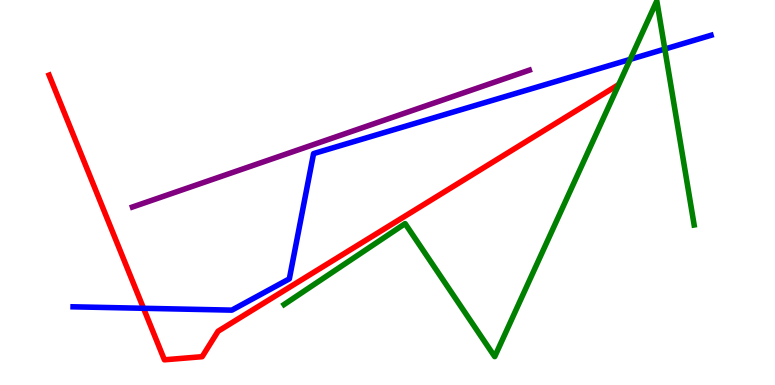[{'lines': ['blue', 'red'], 'intersections': [{'x': 1.85, 'y': 1.99}]}, {'lines': ['green', 'red'], 'intersections': []}, {'lines': ['purple', 'red'], 'intersections': []}, {'lines': ['blue', 'green'], 'intersections': [{'x': 8.13, 'y': 8.46}, {'x': 8.58, 'y': 8.73}]}, {'lines': ['blue', 'purple'], 'intersections': []}, {'lines': ['green', 'purple'], 'intersections': []}]